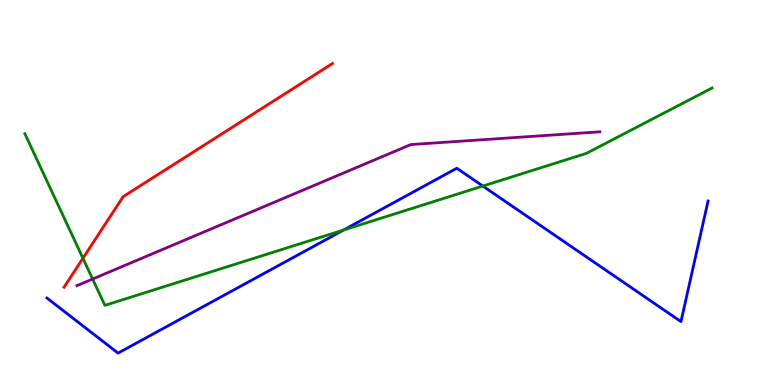[{'lines': ['blue', 'red'], 'intersections': []}, {'lines': ['green', 'red'], 'intersections': [{'x': 1.07, 'y': 3.29}]}, {'lines': ['purple', 'red'], 'intersections': []}, {'lines': ['blue', 'green'], 'intersections': [{'x': 4.43, 'y': 4.03}, {'x': 6.23, 'y': 5.17}]}, {'lines': ['blue', 'purple'], 'intersections': []}, {'lines': ['green', 'purple'], 'intersections': [{'x': 1.2, 'y': 2.75}]}]